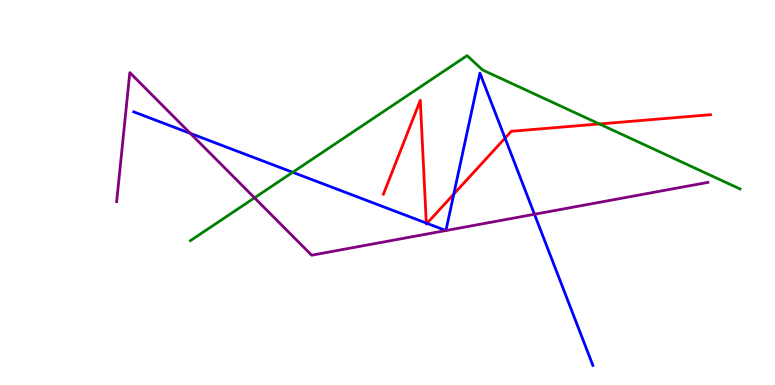[{'lines': ['blue', 'red'], 'intersections': [{'x': 5.5, 'y': 4.21}, {'x': 5.51, 'y': 4.2}, {'x': 5.86, 'y': 4.96}, {'x': 6.52, 'y': 6.41}]}, {'lines': ['green', 'red'], 'intersections': [{'x': 7.73, 'y': 6.78}]}, {'lines': ['purple', 'red'], 'intersections': []}, {'lines': ['blue', 'green'], 'intersections': [{'x': 3.78, 'y': 5.53}]}, {'lines': ['blue', 'purple'], 'intersections': [{'x': 2.46, 'y': 6.54}, {'x': 5.75, 'y': 4.01}, {'x': 5.75, 'y': 4.01}, {'x': 6.9, 'y': 4.43}]}, {'lines': ['green', 'purple'], 'intersections': [{'x': 3.28, 'y': 4.86}]}]